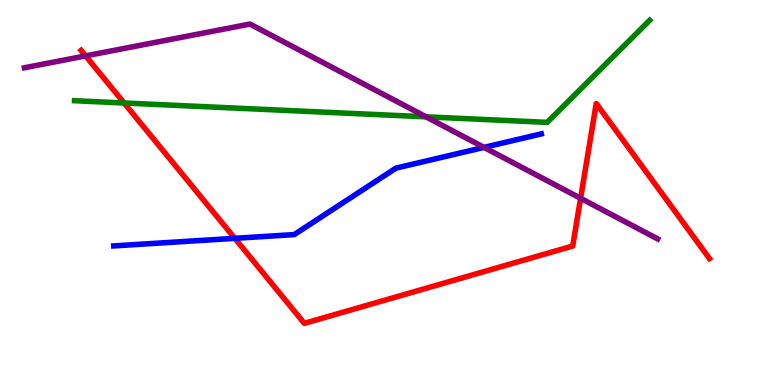[{'lines': ['blue', 'red'], 'intersections': [{'x': 3.03, 'y': 3.81}]}, {'lines': ['green', 'red'], 'intersections': [{'x': 1.6, 'y': 7.32}]}, {'lines': ['purple', 'red'], 'intersections': [{'x': 1.1, 'y': 8.55}, {'x': 7.49, 'y': 4.85}]}, {'lines': ['blue', 'green'], 'intersections': []}, {'lines': ['blue', 'purple'], 'intersections': [{'x': 6.25, 'y': 6.17}]}, {'lines': ['green', 'purple'], 'intersections': [{'x': 5.5, 'y': 6.97}]}]